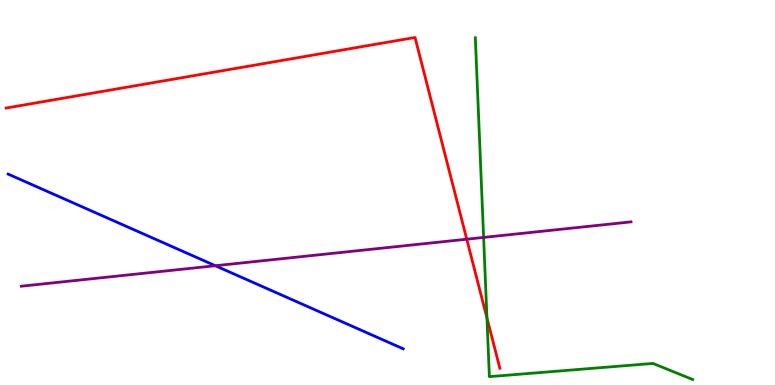[{'lines': ['blue', 'red'], 'intersections': []}, {'lines': ['green', 'red'], 'intersections': [{'x': 6.28, 'y': 1.74}]}, {'lines': ['purple', 'red'], 'intersections': [{'x': 6.02, 'y': 3.79}]}, {'lines': ['blue', 'green'], 'intersections': []}, {'lines': ['blue', 'purple'], 'intersections': [{'x': 2.78, 'y': 3.1}]}, {'lines': ['green', 'purple'], 'intersections': [{'x': 6.24, 'y': 3.83}]}]